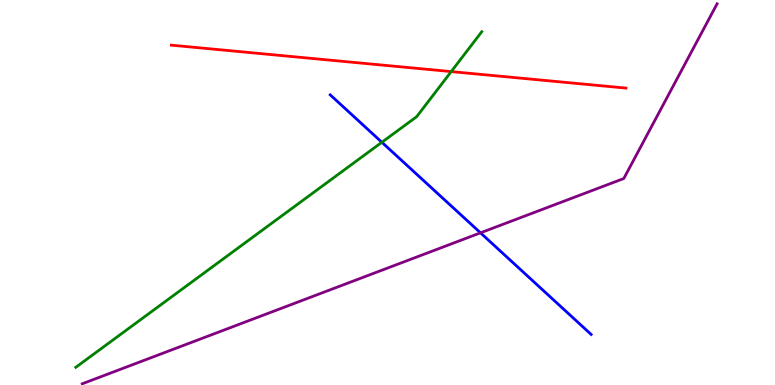[{'lines': ['blue', 'red'], 'intersections': []}, {'lines': ['green', 'red'], 'intersections': [{'x': 5.82, 'y': 8.14}]}, {'lines': ['purple', 'red'], 'intersections': []}, {'lines': ['blue', 'green'], 'intersections': [{'x': 4.93, 'y': 6.3}]}, {'lines': ['blue', 'purple'], 'intersections': [{'x': 6.2, 'y': 3.95}]}, {'lines': ['green', 'purple'], 'intersections': []}]